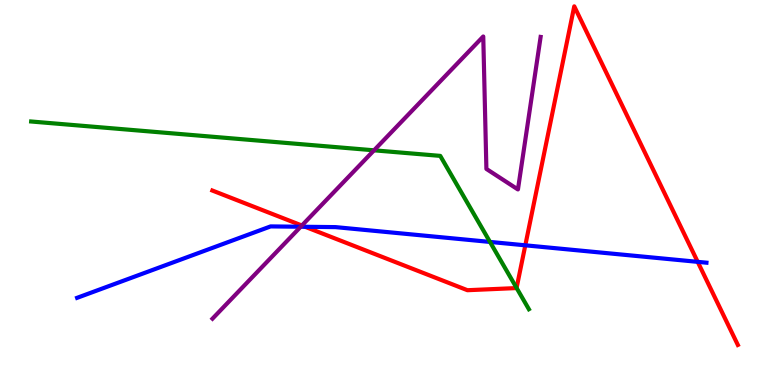[{'lines': ['blue', 'red'], 'intersections': [{'x': 3.94, 'y': 4.11}, {'x': 6.78, 'y': 3.63}, {'x': 9.0, 'y': 3.2}]}, {'lines': ['green', 'red'], 'intersections': [{'x': 6.67, 'y': 2.52}]}, {'lines': ['purple', 'red'], 'intersections': [{'x': 3.9, 'y': 4.14}]}, {'lines': ['blue', 'green'], 'intersections': [{'x': 6.32, 'y': 3.72}]}, {'lines': ['blue', 'purple'], 'intersections': [{'x': 3.88, 'y': 4.11}]}, {'lines': ['green', 'purple'], 'intersections': [{'x': 4.83, 'y': 6.1}]}]